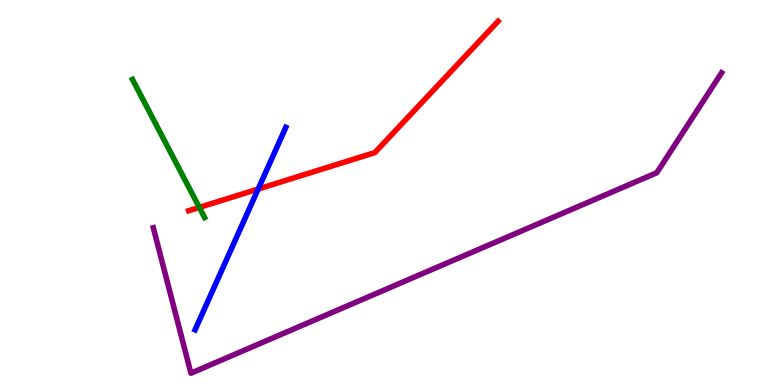[{'lines': ['blue', 'red'], 'intersections': [{'x': 3.33, 'y': 5.09}]}, {'lines': ['green', 'red'], 'intersections': [{'x': 2.57, 'y': 4.61}]}, {'lines': ['purple', 'red'], 'intersections': []}, {'lines': ['blue', 'green'], 'intersections': []}, {'lines': ['blue', 'purple'], 'intersections': []}, {'lines': ['green', 'purple'], 'intersections': []}]